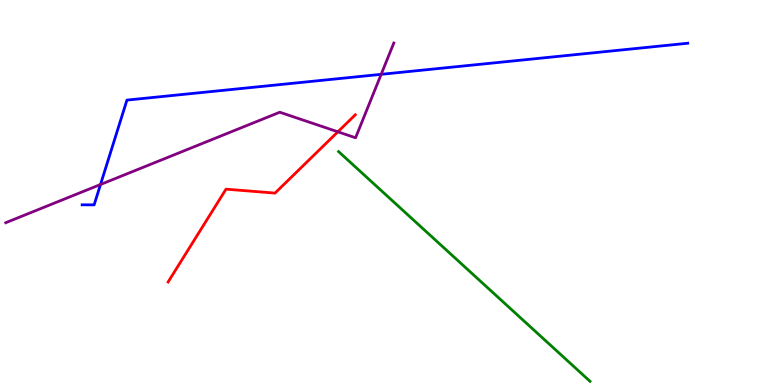[{'lines': ['blue', 'red'], 'intersections': []}, {'lines': ['green', 'red'], 'intersections': []}, {'lines': ['purple', 'red'], 'intersections': [{'x': 4.36, 'y': 6.58}]}, {'lines': ['blue', 'green'], 'intersections': []}, {'lines': ['blue', 'purple'], 'intersections': [{'x': 1.3, 'y': 5.21}, {'x': 4.92, 'y': 8.07}]}, {'lines': ['green', 'purple'], 'intersections': []}]